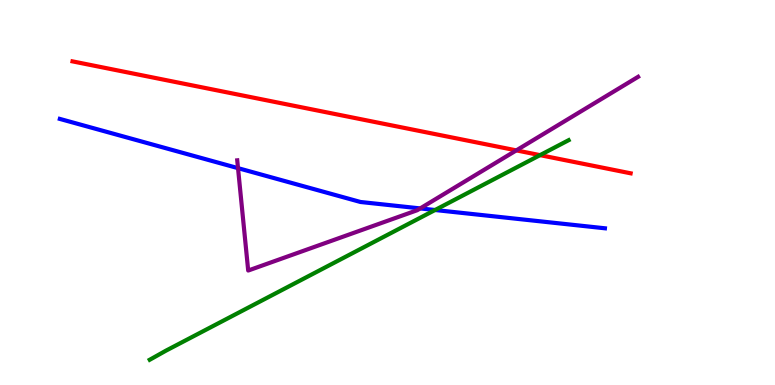[{'lines': ['blue', 'red'], 'intersections': []}, {'lines': ['green', 'red'], 'intersections': [{'x': 6.97, 'y': 5.97}]}, {'lines': ['purple', 'red'], 'intersections': [{'x': 6.66, 'y': 6.09}]}, {'lines': ['blue', 'green'], 'intersections': [{'x': 5.61, 'y': 4.55}]}, {'lines': ['blue', 'purple'], 'intersections': [{'x': 3.07, 'y': 5.63}, {'x': 5.42, 'y': 4.59}]}, {'lines': ['green', 'purple'], 'intersections': []}]